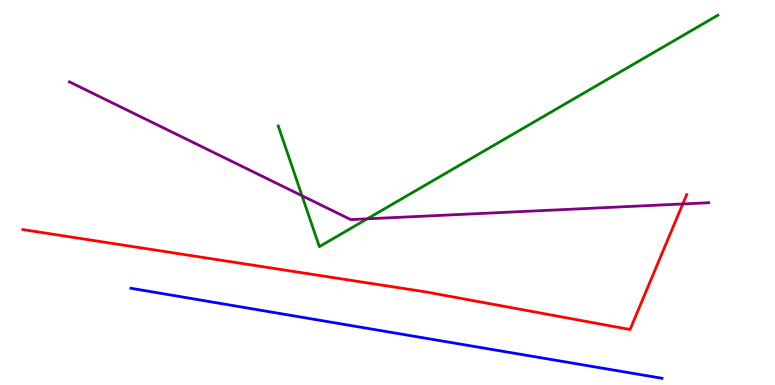[{'lines': ['blue', 'red'], 'intersections': []}, {'lines': ['green', 'red'], 'intersections': []}, {'lines': ['purple', 'red'], 'intersections': [{'x': 8.81, 'y': 4.7}]}, {'lines': ['blue', 'green'], 'intersections': []}, {'lines': ['blue', 'purple'], 'intersections': []}, {'lines': ['green', 'purple'], 'intersections': [{'x': 3.9, 'y': 4.92}, {'x': 4.74, 'y': 4.32}]}]